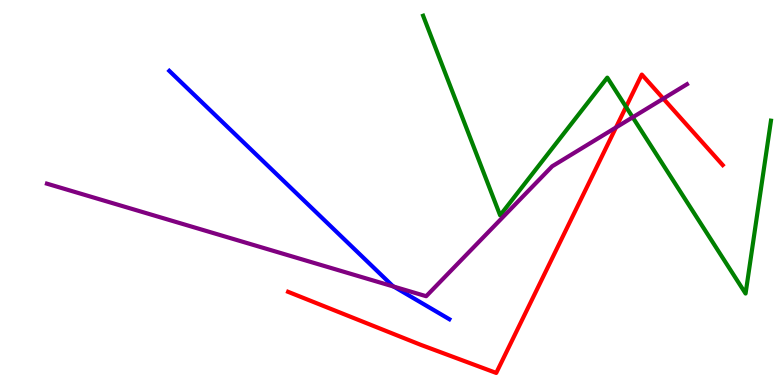[{'lines': ['blue', 'red'], 'intersections': []}, {'lines': ['green', 'red'], 'intersections': [{'x': 8.08, 'y': 7.22}]}, {'lines': ['purple', 'red'], 'intersections': [{'x': 7.95, 'y': 6.69}, {'x': 8.56, 'y': 7.44}]}, {'lines': ['blue', 'green'], 'intersections': []}, {'lines': ['blue', 'purple'], 'intersections': [{'x': 5.08, 'y': 2.56}]}, {'lines': ['green', 'purple'], 'intersections': [{'x': 8.16, 'y': 6.95}]}]